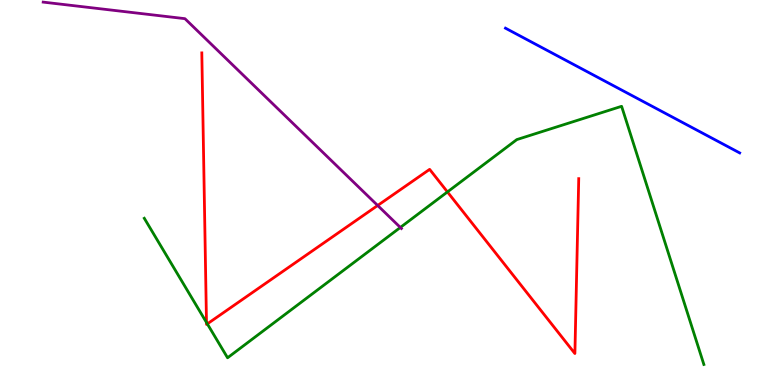[{'lines': ['blue', 'red'], 'intersections': []}, {'lines': ['green', 'red'], 'intersections': [{'x': 2.66, 'y': 1.62}, {'x': 2.68, 'y': 1.59}, {'x': 5.77, 'y': 5.02}]}, {'lines': ['purple', 'red'], 'intersections': [{'x': 4.87, 'y': 4.66}]}, {'lines': ['blue', 'green'], 'intersections': []}, {'lines': ['blue', 'purple'], 'intersections': []}, {'lines': ['green', 'purple'], 'intersections': [{'x': 5.17, 'y': 4.09}]}]